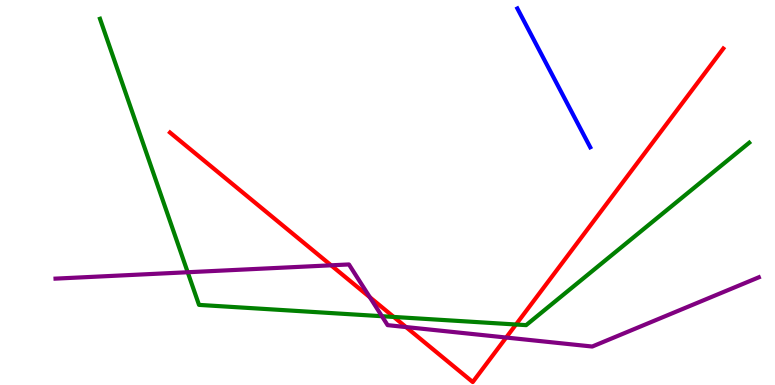[{'lines': ['blue', 'red'], 'intersections': []}, {'lines': ['green', 'red'], 'intersections': [{'x': 5.08, 'y': 1.77}, {'x': 6.66, 'y': 1.57}]}, {'lines': ['purple', 'red'], 'intersections': [{'x': 4.27, 'y': 3.11}, {'x': 4.77, 'y': 2.28}, {'x': 5.24, 'y': 1.5}, {'x': 6.53, 'y': 1.23}]}, {'lines': ['blue', 'green'], 'intersections': []}, {'lines': ['blue', 'purple'], 'intersections': []}, {'lines': ['green', 'purple'], 'intersections': [{'x': 2.42, 'y': 2.93}, {'x': 4.93, 'y': 1.79}]}]